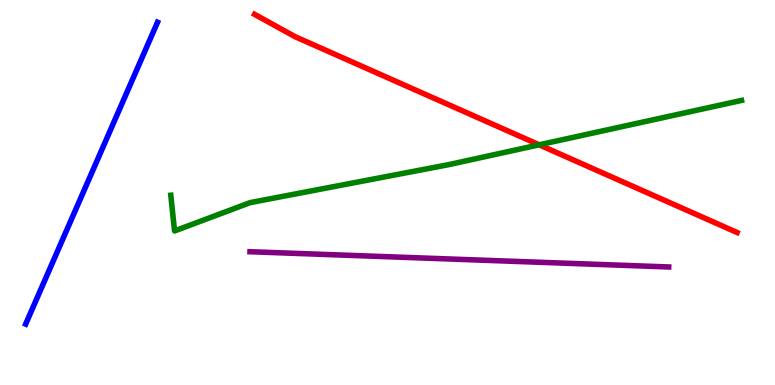[{'lines': ['blue', 'red'], 'intersections': []}, {'lines': ['green', 'red'], 'intersections': [{'x': 6.96, 'y': 6.24}]}, {'lines': ['purple', 'red'], 'intersections': []}, {'lines': ['blue', 'green'], 'intersections': []}, {'lines': ['blue', 'purple'], 'intersections': []}, {'lines': ['green', 'purple'], 'intersections': []}]